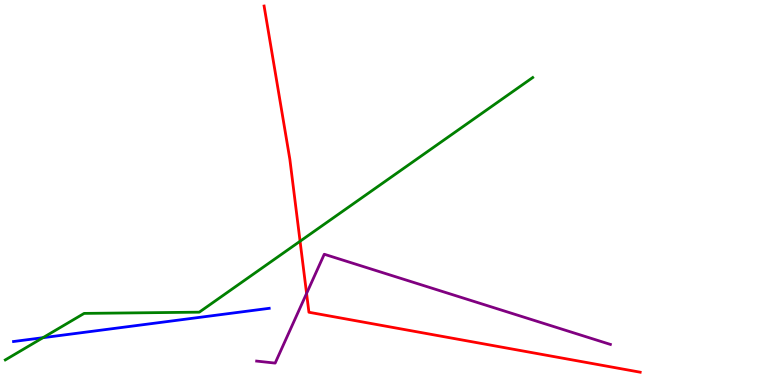[{'lines': ['blue', 'red'], 'intersections': []}, {'lines': ['green', 'red'], 'intersections': [{'x': 3.87, 'y': 3.73}]}, {'lines': ['purple', 'red'], 'intersections': [{'x': 3.96, 'y': 2.38}]}, {'lines': ['blue', 'green'], 'intersections': [{'x': 0.554, 'y': 1.23}]}, {'lines': ['blue', 'purple'], 'intersections': []}, {'lines': ['green', 'purple'], 'intersections': []}]